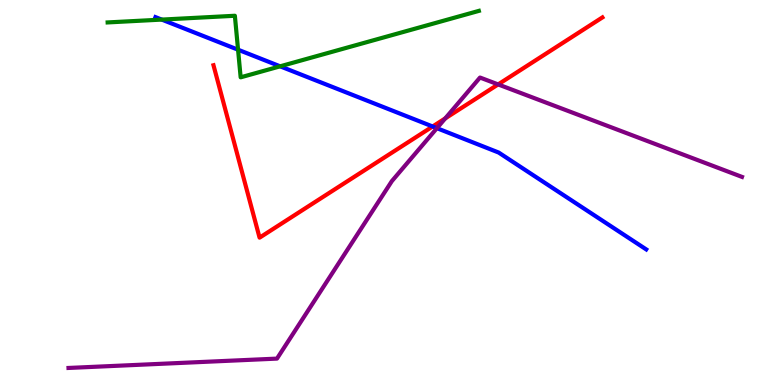[{'lines': ['blue', 'red'], 'intersections': [{'x': 5.58, 'y': 6.71}]}, {'lines': ['green', 'red'], 'intersections': []}, {'lines': ['purple', 'red'], 'intersections': [{'x': 5.75, 'y': 6.93}, {'x': 6.43, 'y': 7.81}]}, {'lines': ['blue', 'green'], 'intersections': [{'x': 2.09, 'y': 9.49}, {'x': 3.07, 'y': 8.71}, {'x': 3.61, 'y': 8.28}]}, {'lines': ['blue', 'purple'], 'intersections': [{'x': 5.64, 'y': 6.67}]}, {'lines': ['green', 'purple'], 'intersections': []}]